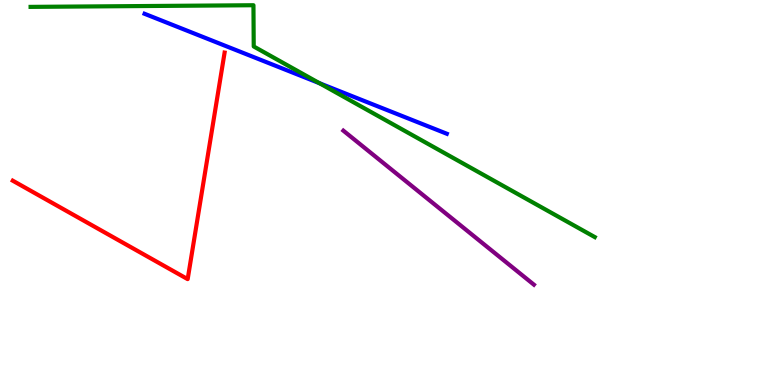[{'lines': ['blue', 'red'], 'intersections': []}, {'lines': ['green', 'red'], 'intersections': []}, {'lines': ['purple', 'red'], 'intersections': []}, {'lines': ['blue', 'green'], 'intersections': [{'x': 4.12, 'y': 7.84}]}, {'lines': ['blue', 'purple'], 'intersections': []}, {'lines': ['green', 'purple'], 'intersections': []}]